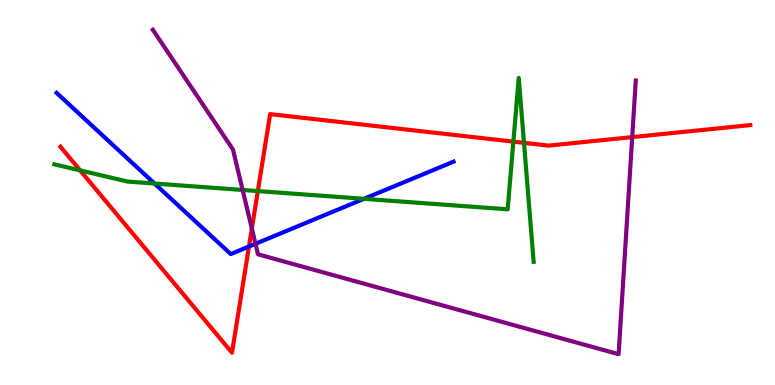[{'lines': ['blue', 'red'], 'intersections': [{'x': 3.21, 'y': 3.6}]}, {'lines': ['green', 'red'], 'intersections': [{'x': 1.03, 'y': 5.57}, {'x': 3.33, 'y': 5.04}, {'x': 6.62, 'y': 6.32}, {'x': 6.76, 'y': 6.29}]}, {'lines': ['purple', 'red'], 'intersections': [{'x': 3.25, 'y': 4.06}, {'x': 8.16, 'y': 6.44}]}, {'lines': ['blue', 'green'], 'intersections': [{'x': 1.99, 'y': 5.23}, {'x': 4.7, 'y': 4.84}]}, {'lines': ['blue', 'purple'], 'intersections': [{'x': 3.3, 'y': 3.67}]}, {'lines': ['green', 'purple'], 'intersections': [{'x': 3.13, 'y': 5.07}]}]